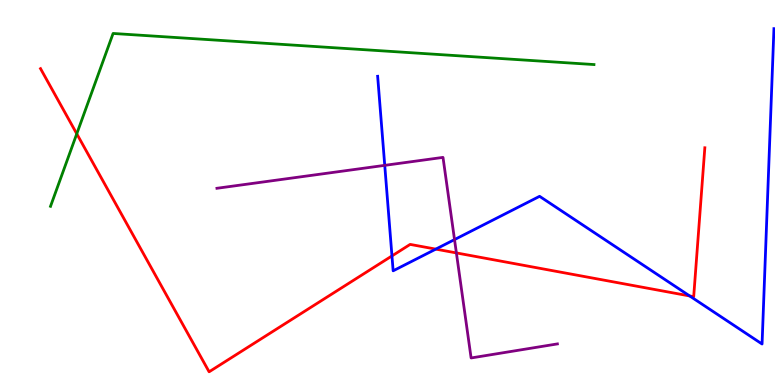[{'lines': ['blue', 'red'], 'intersections': [{'x': 5.06, 'y': 3.35}, {'x': 5.62, 'y': 3.53}, {'x': 8.9, 'y': 2.31}]}, {'lines': ['green', 'red'], 'intersections': [{'x': 0.991, 'y': 6.52}]}, {'lines': ['purple', 'red'], 'intersections': [{'x': 5.89, 'y': 3.43}]}, {'lines': ['blue', 'green'], 'intersections': []}, {'lines': ['blue', 'purple'], 'intersections': [{'x': 4.96, 'y': 5.71}, {'x': 5.86, 'y': 3.78}]}, {'lines': ['green', 'purple'], 'intersections': []}]